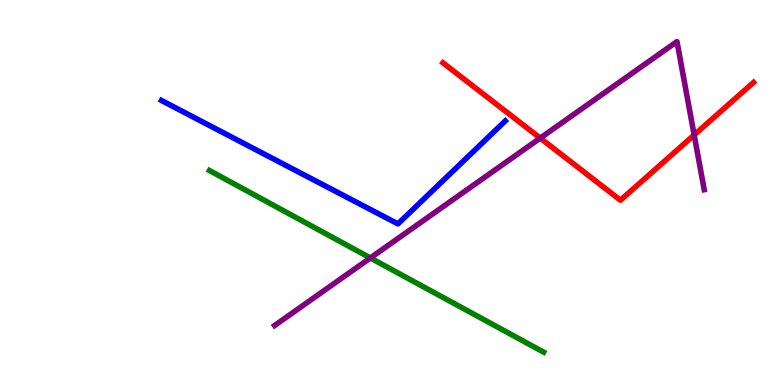[{'lines': ['blue', 'red'], 'intersections': []}, {'lines': ['green', 'red'], 'intersections': []}, {'lines': ['purple', 'red'], 'intersections': [{'x': 6.97, 'y': 6.41}, {'x': 8.96, 'y': 6.49}]}, {'lines': ['blue', 'green'], 'intersections': []}, {'lines': ['blue', 'purple'], 'intersections': []}, {'lines': ['green', 'purple'], 'intersections': [{'x': 4.78, 'y': 3.3}]}]